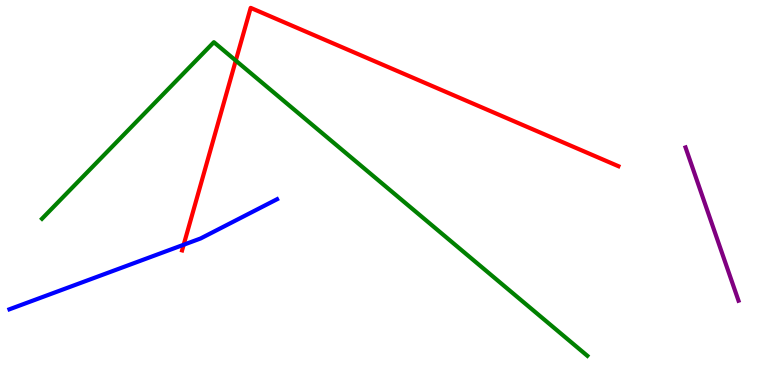[{'lines': ['blue', 'red'], 'intersections': [{'x': 2.37, 'y': 3.64}]}, {'lines': ['green', 'red'], 'intersections': [{'x': 3.04, 'y': 8.43}]}, {'lines': ['purple', 'red'], 'intersections': []}, {'lines': ['blue', 'green'], 'intersections': []}, {'lines': ['blue', 'purple'], 'intersections': []}, {'lines': ['green', 'purple'], 'intersections': []}]